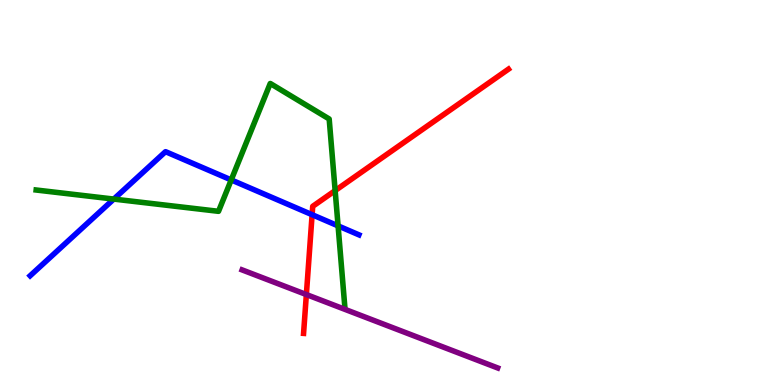[{'lines': ['blue', 'red'], 'intersections': [{'x': 4.03, 'y': 4.42}]}, {'lines': ['green', 'red'], 'intersections': [{'x': 4.32, 'y': 5.05}]}, {'lines': ['purple', 'red'], 'intersections': [{'x': 3.95, 'y': 2.35}]}, {'lines': ['blue', 'green'], 'intersections': [{'x': 1.47, 'y': 4.83}, {'x': 2.98, 'y': 5.33}, {'x': 4.36, 'y': 4.13}]}, {'lines': ['blue', 'purple'], 'intersections': []}, {'lines': ['green', 'purple'], 'intersections': []}]